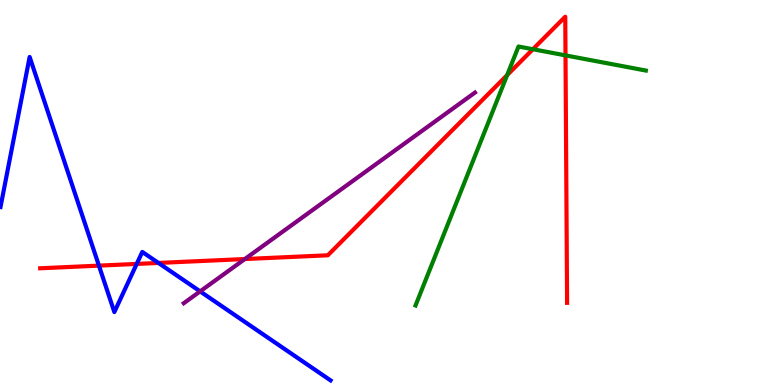[{'lines': ['blue', 'red'], 'intersections': [{'x': 1.28, 'y': 3.1}, {'x': 1.76, 'y': 3.14}, {'x': 2.04, 'y': 3.17}]}, {'lines': ['green', 'red'], 'intersections': [{'x': 6.54, 'y': 8.05}, {'x': 6.88, 'y': 8.72}, {'x': 7.3, 'y': 8.56}]}, {'lines': ['purple', 'red'], 'intersections': [{'x': 3.16, 'y': 3.27}]}, {'lines': ['blue', 'green'], 'intersections': []}, {'lines': ['blue', 'purple'], 'intersections': [{'x': 2.58, 'y': 2.43}]}, {'lines': ['green', 'purple'], 'intersections': []}]